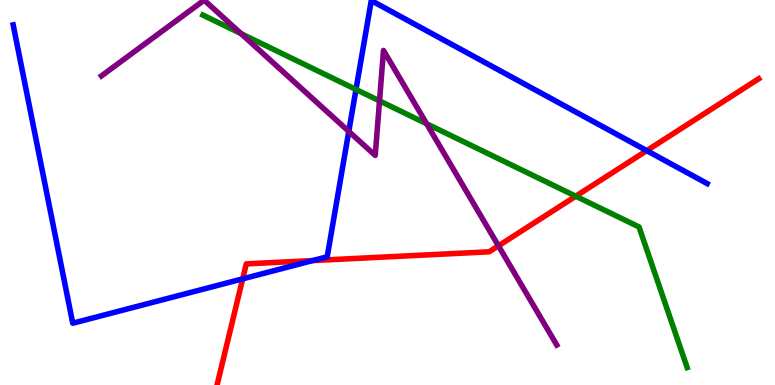[{'lines': ['blue', 'red'], 'intersections': [{'x': 3.13, 'y': 2.76}, {'x': 4.03, 'y': 3.23}, {'x': 8.35, 'y': 6.09}]}, {'lines': ['green', 'red'], 'intersections': [{'x': 7.43, 'y': 4.9}]}, {'lines': ['purple', 'red'], 'intersections': [{'x': 6.43, 'y': 3.61}]}, {'lines': ['blue', 'green'], 'intersections': [{'x': 4.59, 'y': 7.68}]}, {'lines': ['blue', 'purple'], 'intersections': [{'x': 4.5, 'y': 6.59}]}, {'lines': ['green', 'purple'], 'intersections': [{'x': 3.11, 'y': 9.13}, {'x': 4.9, 'y': 7.38}, {'x': 5.51, 'y': 6.78}]}]